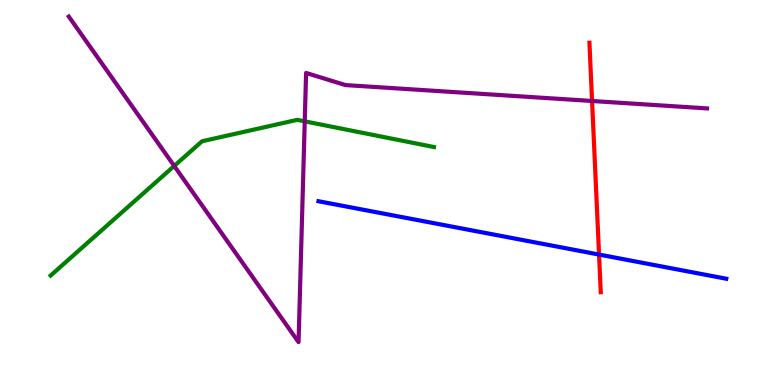[{'lines': ['blue', 'red'], 'intersections': [{'x': 7.73, 'y': 3.39}]}, {'lines': ['green', 'red'], 'intersections': []}, {'lines': ['purple', 'red'], 'intersections': [{'x': 7.64, 'y': 7.38}]}, {'lines': ['blue', 'green'], 'intersections': []}, {'lines': ['blue', 'purple'], 'intersections': []}, {'lines': ['green', 'purple'], 'intersections': [{'x': 2.25, 'y': 5.69}, {'x': 3.93, 'y': 6.85}]}]